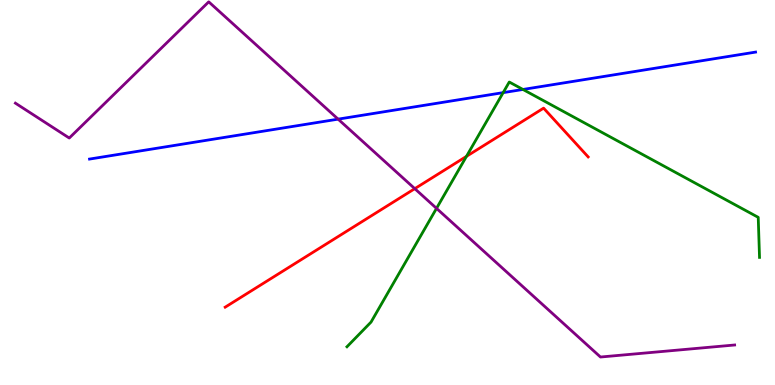[{'lines': ['blue', 'red'], 'intersections': []}, {'lines': ['green', 'red'], 'intersections': [{'x': 6.02, 'y': 5.94}]}, {'lines': ['purple', 'red'], 'intersections': [{'x': 5.35, 'y': 5.1}]}, {'lines': ['blue', 'green'], 'intersections': [{'x': 6.49, 'y': 7.59}, {'x': 6.75, 'y': 7.68}]}, {'lines': ['blue', 'purple'], 'intersections': [{'x': 4.36, 'y': 6.91}]}, {'lines': ['green', 'purple'], 'intersections': [{'x': 5.63, 'y': 4.59}]}]